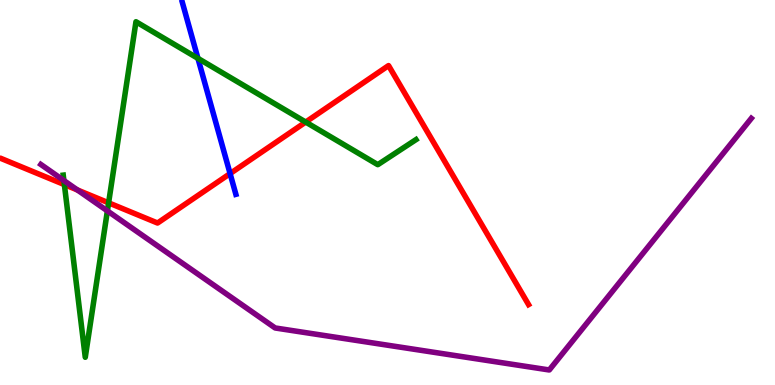[{'lines': ['blue', 'red'], 'intersections': [{'x': 2.97, 'y': 5.49}]}, {'lines': ['green', 'red'], 'intersections': [{'x': 0.831, 'y': 5.21}, {'x': 1.4, 'y': 4.73}, {'x': 3.94, 'y': 6.83}]}, {'lines': ['purple', 'red'], 'intersections': [{'x': 0.998, 'y': 5.07}]}, {'lines': ['blue', 'green'], 'intersections': [{'x': 2.55, 'y': 8.48}]}, {'lines': ['blue', 'purple'], 'intersections': []}, {'lines': ['green', 'purple'], 'intersections': [{'x': 0.824, 'y': 5.31}, {'x': 1.39, 'y': 4.52}]}]